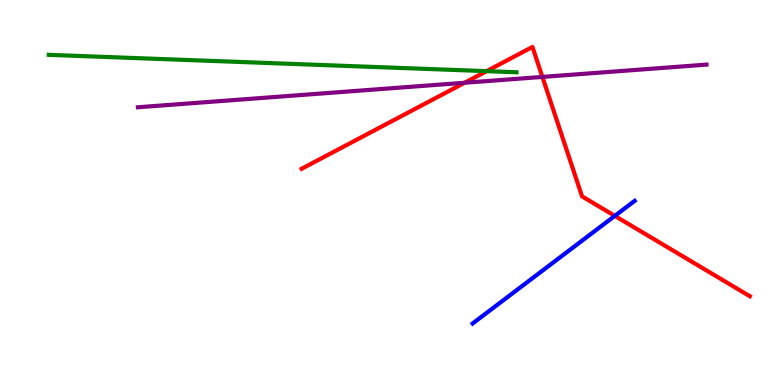[{'lines': ['blue', 'red'], 'intersections': [{'x': 7.93, 'y': 4.39}]}, {'lines': ['green', 'red'], 'intersections': [{'x': 6.28, 'y': 8.15}]}, {'lines': ['purple', 'red'], 'intersections': [{'x': 6.0, 'y': 7.85}, {'x': 7.0, 'y': 8.0}]}, {'lines': ['blue', 'green'], 'intersections': []}, {'lines': ['blue', 'purple'], 'intersections': []}, {'lines': ['green', 'purple'], 'intersections': []}]